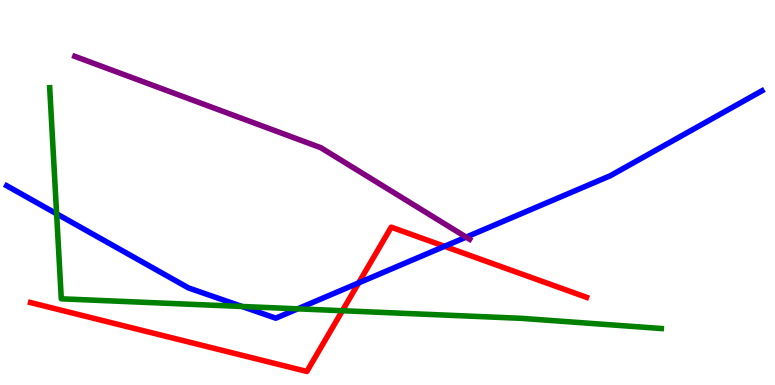[{'lines': ['blue', 'red'], 'intersections': [{'x': 4.63, 'y': 2.65}, {'x': 5.74, 'y': 3.6}]}, {'lines': ['green', 'red'], 'intersections': [{'x': 4.42, 'y': 1.93}]}, {'lines': ['purple', 'red'], 'intersections': []}, {'lines': ['blue', 'green'], 'intersections': [{'x': 0.731, 'y': 4.45}, {'x': 3.12, 'y': 2.04}, {'x': 3.84, 'y': 1.98}]}, {'lines': ['blue', 'purple'], 'intersections': [{'x': 6.01, 'y': 3.84}]}, {'lines': ['green', 'purple'], 'intersections': []}]